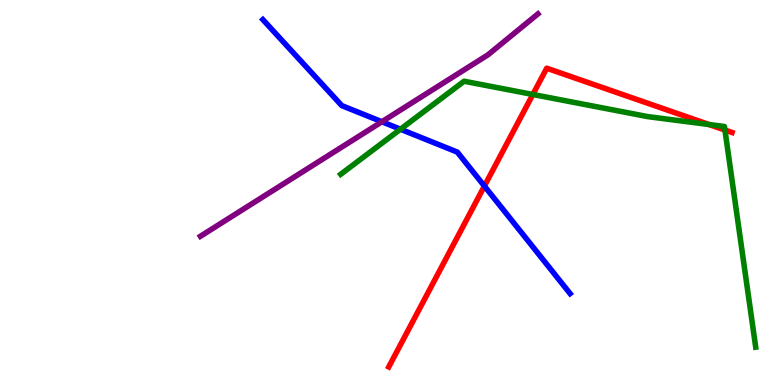[{'lines': ['blue', 'red'], 'intersections': [{'x': 6.25, 'y': 5.17}]}, {'lines': ['green', 'red'], 'intersections': [{'x': 6.88, 'y': 7.55}, {'x': 9.15, 'y': 6.77}, {'x': 9.35, 'y': 6.62}]}, {'lines': ['purple', 'red'], 'intersections': []}, {'lines': ['blue', 'green'], 'intersections': [{'x': 5.17, 'y': 6.64}]}, {'lines': ['blue', 'purple'], 'intersections': [{'x': 4.93, 'y': 6.84}]}, {'lines': ['green', 'purple'], 'intersections': []}]